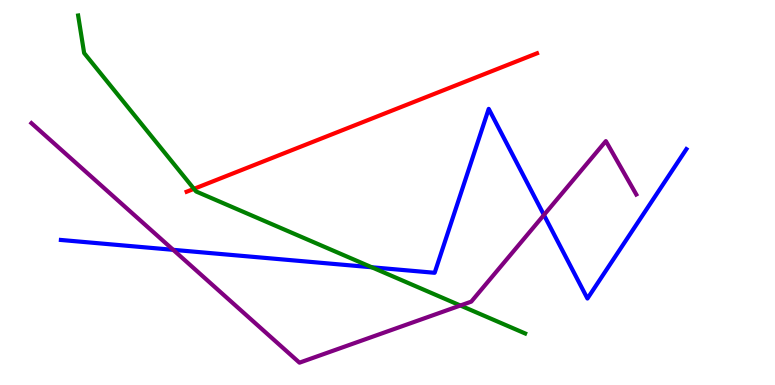[{'lines': ['blue', 'red'], 'intersections': []}, {'lines': ['green', 'red'], 'intersections': [{'x': 2.5, 'y': 5.09}]}, {'lines': ['purple', 'red'], 'intersections': []}, {'lines': ['blue', 'green'], 'intersections': [{'x': 4.8, 'y': 3.06}]}, {'lines': ['blue', 'purple'], 'intersections': [{'x': 2.23, 'y': 3.51}, {'x': 7.02, 'y': 4.42}]}, {'lines': ['green', 'purple'], 'intersections': [{'x': 5.94, 'y': 2.06}]}]